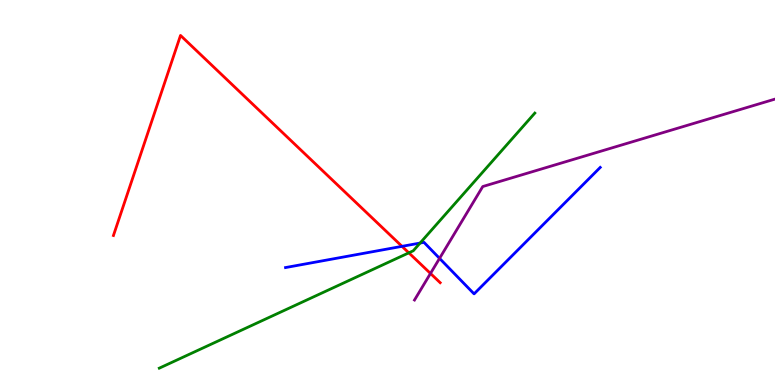[{'lines': ['blue', 'red'], 'intersections': [{'x': 5.19, 'y': 3.6}]}, {'lines': ['green', 'red'], 'intersections': [{'x': 5.28, 'y': 3.43}]}, {'lines': ['purple', 'red'], 'intersections': [{'x': 5.55, 'y': 2.9}]}, {'lines': ['blue', 'green'], 'intersections': [{'x': 5.42, 'y': 3.69}]}, {'lines': ['blue', 'purple'], 'intersections': [{'x': 5.67, 'y': 3.29}]}, {'lines': ['green', 'purple'], 'intersections': []}]